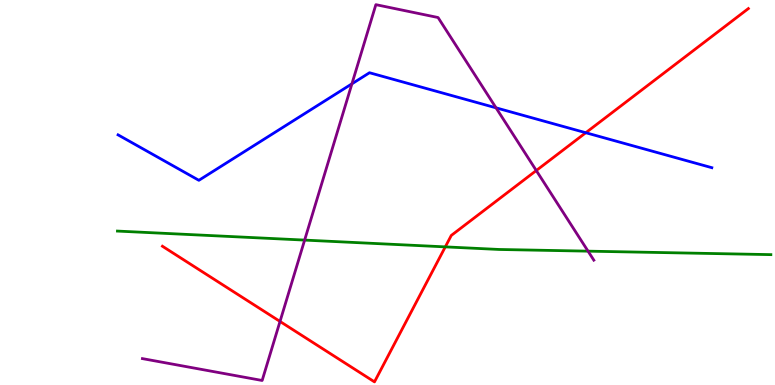[{'lines': ['blue', 'red'], 'intersections': [{'x': 7.56, 'y': 6.55}]}, {'lines': ['green', 'red'], 'intersections': [{'x': 5.75, 'y': 3.59}]}, {'lines': ['purple', 'red'], 'intersections': [{'x': 3.61, 'y': 1.65}, {'x': 6.92, 'y': 5.57}]}, {'lines': ['blue', 'green'], 'intersections': []}, {'lines': ['blue', 'purple'], 'intersections': [{'x': 4.54, 'y': 7.82}, {'x': 6.4, 'y': 7.2}]}, {'lines': ['green', 'purple'], 'intersections': [{'x': 3.93, 'y': 3.76}, {'x': 7.59, 'y': 3.48}]}]